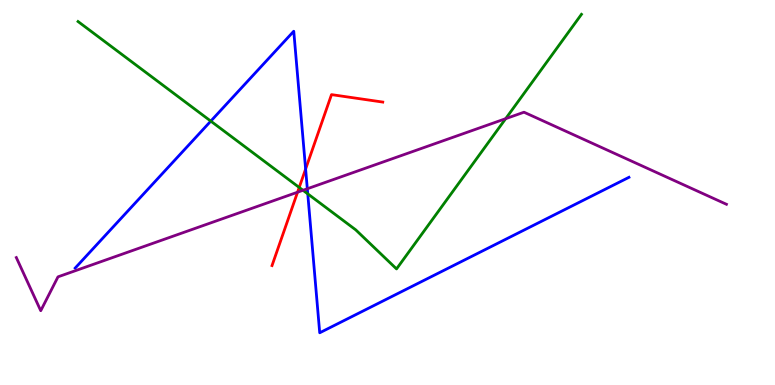[{'lines': ['blue', 'red'], 'intersections': [{'x': 3.94, 'y': 5.61}]}, {'lines': ['green', 'red'], 'intersections': [{'x': 3.86, 'y': 5.13}]}, {'lines': ['purple', 'red'], 'intersections': [{'x': 3.84, 'y': 5.01}]}, {'lines': ['blue', 'green'], 'intersections': [{'x': 2.72, 'y': 6.85}, {'x': 3.97, 'y': 4.96}]}, {'lines': ['blue', 'purple'], 'intersections': [{'x': 3.97, 'y': 5.1}]}, {'lines': ['green', 'purple'], 'intersections': [{'x': 3.91, 'y': 5.06}, {'x': 6.52, 'y': 6.92}]}]